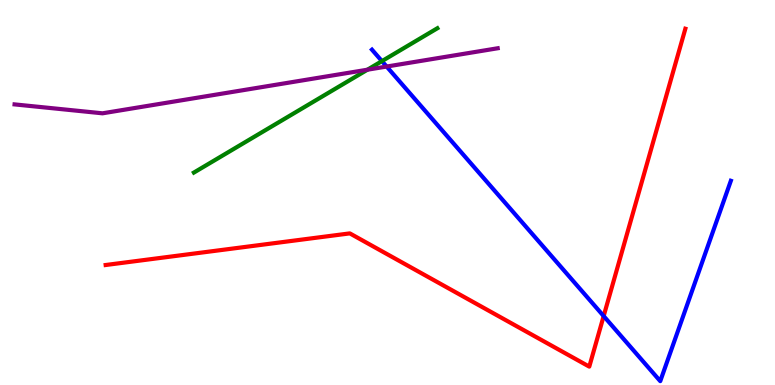[{'lines': ['blue', 'red'], 'intersections': [{'x': 7.79, 'y': 1.79}]}, {'lines': ['green', 'red'], 'intersections': []}, {'lines': ['purple', 'red'], 'intersections': []}, {'lines': ['blue', 'green'], 'intersections': [{'x': 4.93, 'y': 8.41}]}, {'lines': ['blue', 'purple'], 'intersections': [{'x': 4.99, 'y': 8.27}]}, {'lines': ['green', 'purple'], 'intersections': [{'x': 4.74, 'y': 8.19}]}]